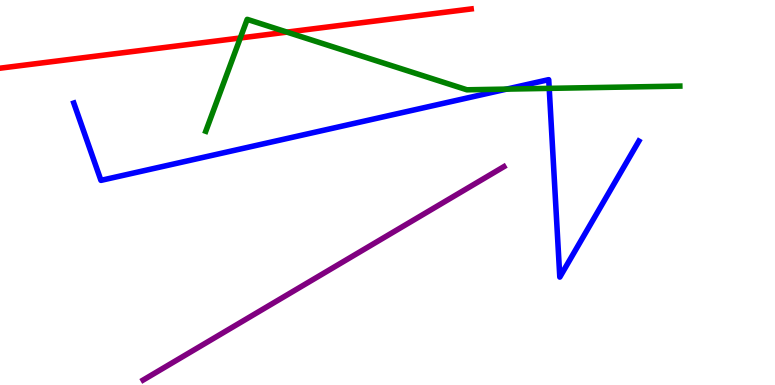[{'lines': ['blue', 'red'], 'intersections': []}, {'lines': ['green', 'red'], 'intersections': [{'x': 3.1, 'y': 9.01}, {'x': 3.7, 'y': 9.17}]}, {'lines': ['purple', 'red'], 'intersections': []}, {'lines': ['blue', 'green'], 'intersections': [{'x': 6.54, 'y': 7.69}, {'x': 7.09, 'y': 7.7}]}, {'lines': ['blue', 'purple'], 'intersections': []}, {'lines': ['green', 'purple'], 'intersections': []}]